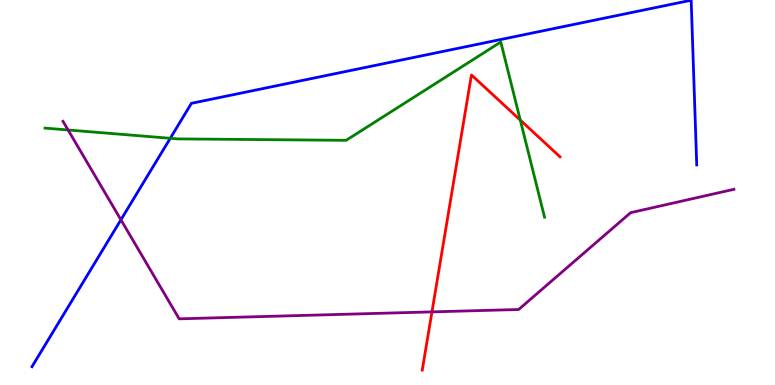[{'lines': ['blue', 'red'], 'intersections': []}, {'lines': ['green', 'red'], 'intersections': [{'x': 6.71, 'y': 6.88}]}, {'lines': ['purple', 'red'], 'intersections': [{'x': 5.57, 'y': 1.9}]}, {'lines': ['blue', 'green'], 'intersections': [{'x': 2.2, 'y': 6.41}]}, {'lines': ['blue', 'purple'], 'intersections': [{'x': 1.56, 'y': 4.29}]}, {'lines': ['green', 'purple'], 'intersections': [{'x': 0.879, 'y': 6.62}]}]